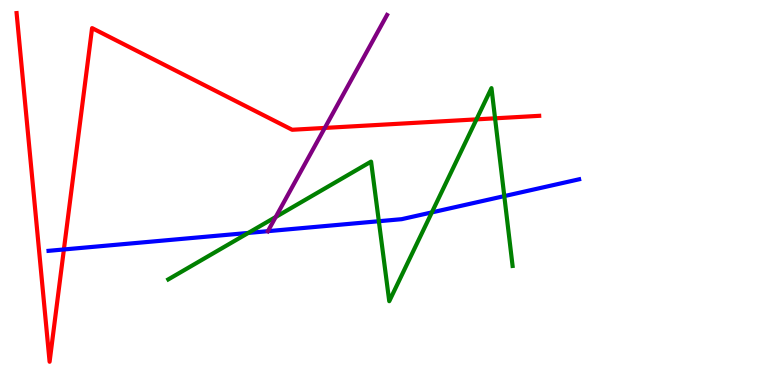[{'lines': ['blue', 'red'], 'intersections': [{'x': 0.824, 'y': 3.52}]}, {'lines': ['green', 'red'], 'intersections': [{'x': 6.15, 'y': 6.9}, {'x': 6.39, 'y': 6.93}]}, {'lines': ['purple', 'red'], 'intersections': [{'x': 4.19, 'y': 6.68}]}, {'lines': ['blue', 'green'], 'intersections': [{'x': 3.2, 'y': 3.95}, {'x': 4.89, 'y': 4.25}, {'x': 5.57, 'y': 4.48}, {'x': 6.51, 'y': 4.91}]}, {'lines': ['blue', 'purple'], 'intersections': [{'x': 3.46, 'y': 4.0}]}, {'lines': ['green', 'purple'], 'intersections': [{'x': 3.56, 'y': 4.36}]}]